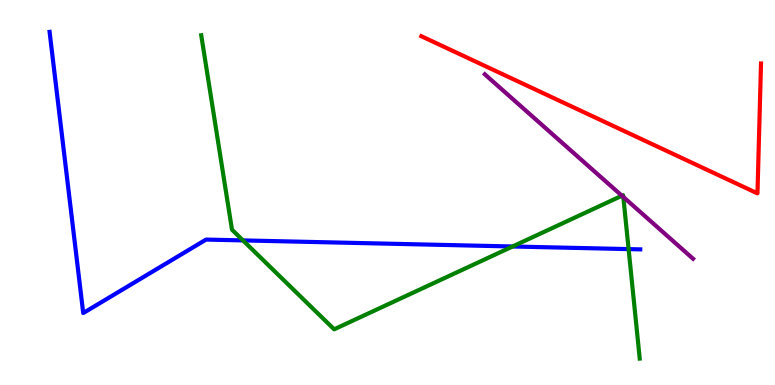[{'lines': ['blue', 'red'], 'intersections': []}, {'lines': ['green', 'red'], 'intersections': []}, {'lines': ['purple', 'red'], 'intersections': []}, {'lines': ['blue', 'green'], 'intersections': [{'x': 3.14, 'y': 3.76}, {'x': 6.61, 'y': 3.6}, {'x': 8.11, 'y': 3.53}]}, {'lines': ['blue', 'purple'], 'intersections': []}, {'lines': ['green', 'purple'], 'intersections': [{'x': 8.02, 'y': 4.92}, {'x': 8.04, 'y': 4.88}]}]